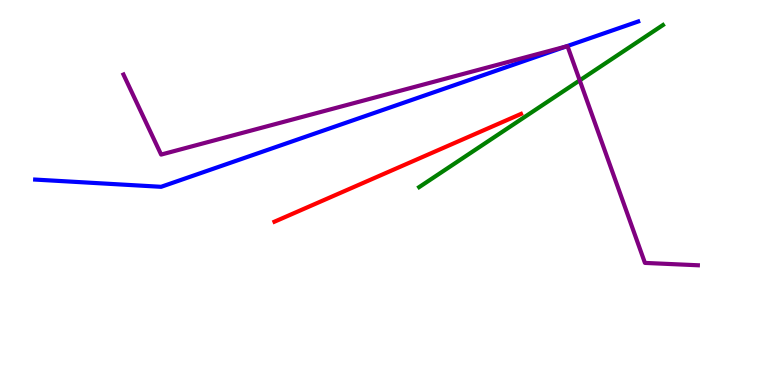[{'lines': ['blue', 'red'], 'intersections': []}, {'lines': ['green', 'red'], 'intersections': []}, {'lines': ['purple', 'red'], 'intersections': []}, {'lines': ['blue', 'green'], 'intersections': []}, {'lines': ['blue', 'purple'], 'intersections': [{'x': 7.3, 'y': 8.79}]}, {'lines': ['green', 'purple'], 'intersections': [{'x': 7.48, 'y': 7.91}]}]